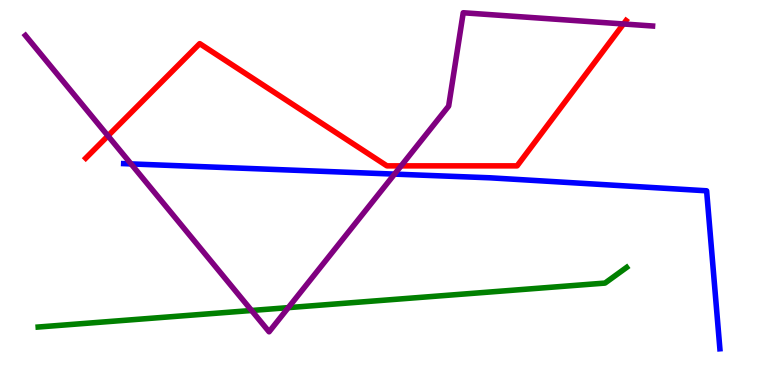[{'lines': ['blue', 'red'], 'intersections': []}, {'lines': ['green', 'red'], 'intersections': []}, {'lines': ['purple', 'red'], 'intersections': [{'x': 1.39, 'y': 6.47}, {'x': 5.18, 'y': 5.69}, {'x': 8.05, 'y': 9.38}]}, {'lines': ['blue', 'green'], 'intersections': []}, {'lines': ['blue', 'purple'], 'intersections': [{'x': 1.69, 'y': 5.74}, {'x': 5.09, 'y': 5.48}]}, {'lines': ['green', 'purple'], 'intersections': [{'x': 3.25, 'y': 1.94}, {'x': 3.72, 'y': 2.01}]}]